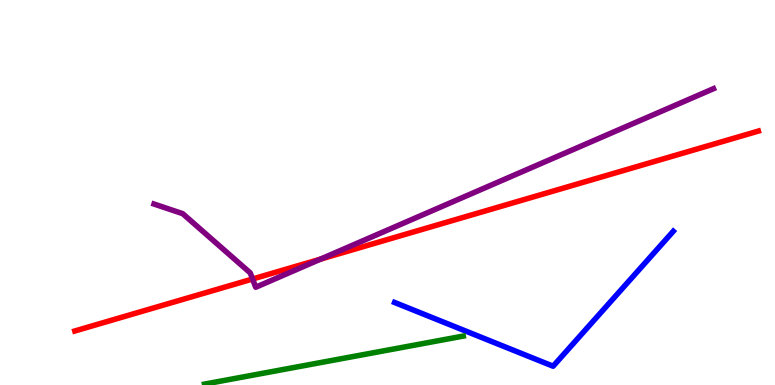[{'lines': ['blue', 'red'], 'intersections': []}, {'lines': ['green', 'red'], 'intersections': []}, {'lines': ['purple', 'red'], 'intersections': [{'x': 3.26, 'y': 2.75}, {'x': 4.14, 'y': 3.27}]}, {'lines': ['blue', 'green'], 'intersections': []}, {'lines': ['blue', 'purple'], 'intersections': []}, {'lines': ['green', 'purple'], 'intersections': []}]